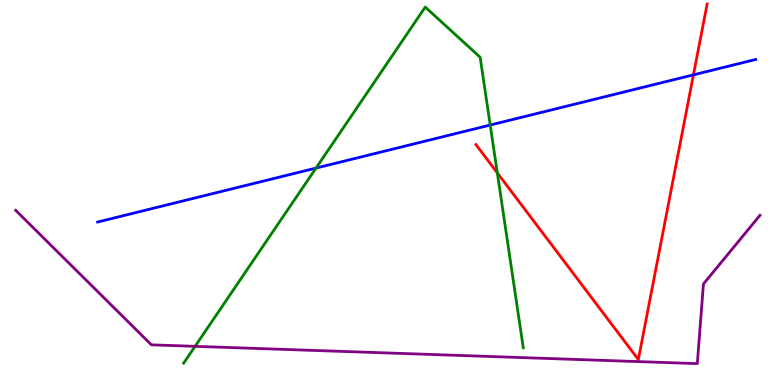[{'lines': ['blue', 'red'], 'intersections': [{'x': 8.95, 'y': 8.06}]}, {'lines': ['green', 'red'], 'intersections': [{'x': 6.42, 'y': 5.51}]}, {'lines': ['purple', 'red'], 'intersections': []}, {'lines': ['blue', 'green'], 'intersections': [{'x': 4.08, 'y': 5.63}, {'x': 6.33, 'y': 6.75}]}, {'lines': ['blue', 'purple'], 'intersections': []}, {'lines': ['green', 'purple'], 'intersections': [{'x': 2.52, 'y': 1.0}]}]